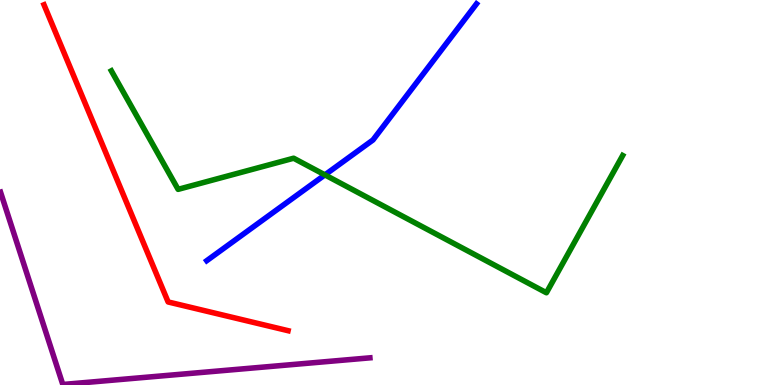[{'lines': ['blue', 'red'], 'intersections': []}, {'lines': ['green', 'red'], 'intersections': []}, {'lines': ['purple', 'red'], 'intersections': []}, {'lines': ['blue', 'green'], 'intersections': [{'x': 4.19, 'y': 5.46}]}, {'lines': ['blue', 'purple'], 'intersections': []}, {'lines': ['green', 'purple'], 'intersections': []}]